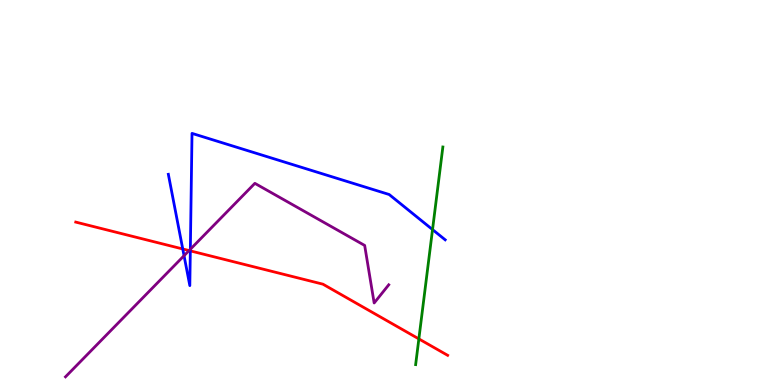[{'lines': ['blue', 'red'], 'intersections': [{'x': 2.36, 'y': 3.53}, {'x': 2.46, 'y': 3.48}]}, {'lines': ['green', 'red'], 'intersections': [{'x': 5.4, 'y': 1.2}]}, {'lines': ['purple', 'red'], 'intersections': [{'x': 2.44, 'y': 3.49}]}, {'lines': ['blue', 'green'], 'intersections': [{'x': 5.58, 'y': 4.04}]}, {'lines': ['blue', 'purple'], 'intersections': [{'x': 2.37, 'y': 3.36}, {'x': 2.46, 'y': 3.53}]}, {'lines': ['green', 'purple'], 'intersections': []}]